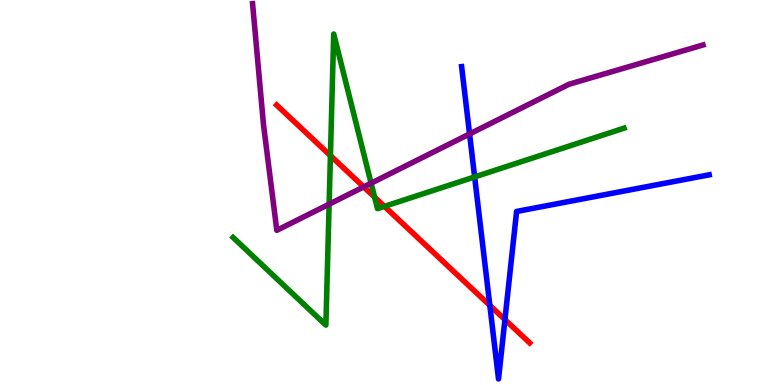[{'lines': ['blue', 'red'], 'intersections': [{'x': 6.32, 'y': 2.07}, {'x': 6.52, 'y': 1.7}]}, {'lines': ['green', 'red'], 'intersections': [{'x': 4.26, 'y': 5.96}, {'x': 4.83, 'y': 4.88}, {'x': 4.96, 'y': 4.64}]}, {'lines': ['purple', 'red'], 'intersections': [{'x': 4.69, 'y': 5.15}]}, {'lines': ['blue', 'green'], 'intersections': [{'x': 6.12, 'y': 5.4}]}, {'lines': ['blue', 'purple'], 'intersections': [{'x': 6.06, 'y': 6.52}]}, {'lines': ['green', 'purple'], 'intersections': [{'x': 4.25, 'y': 4.7}, {'x': 4.79, 'y': 5.24}]}]